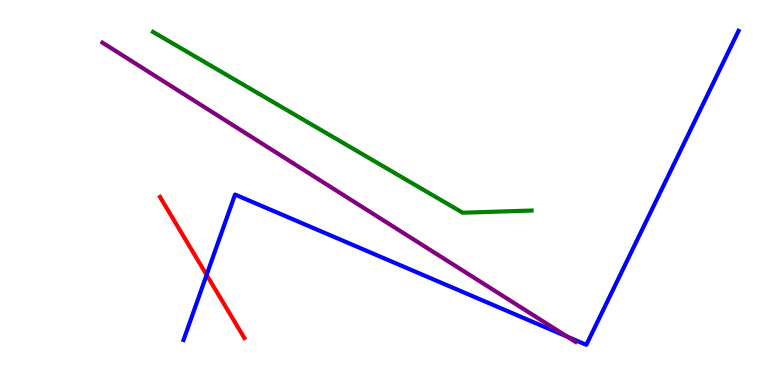[{'lines': ['blue', 'red'], 'intersections': [{'x': 2.67, 'y': 2.86}]}, {'lines': ['green', 'red'], 'intersections': []}, {'lines': ['purple', 'red'], 'intersections': []}, {'lines': ['blue', 'green'], 'intersections': []}, {'lines': ['blue', 'purple'], 'intersections': [{'x': 7.32, 'y': 1.26}]}, {'lines': ['green', 'purple'], 'intersections': []}]